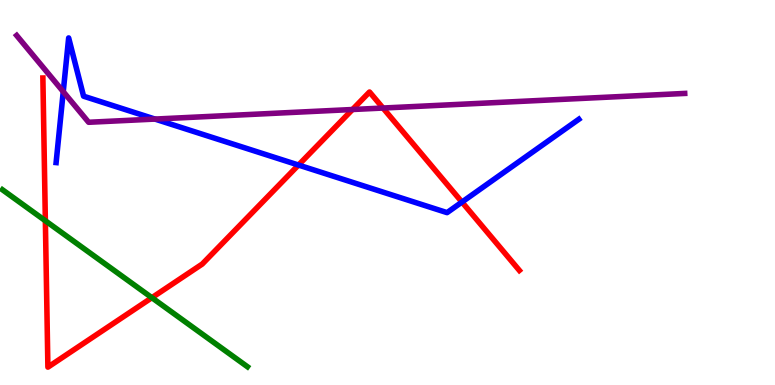[{'lines': ['blue', 'red'], 'intersections': [{'x': 3.85, 'y': 5.71}, {'x': 5.96, 'y': 4.75}]}, {'lines': ['green', 'red'], 'intersections': [{'x': 0.585, 'y': 4.27}, {'x': 1.96, 'y': 2.27}]}, {'lines': ['purple', 'red'], 'intersections': [{'x': 4.55, 'y': 7.16}, {'x': 4.94, 'y': 7.19}]}, {'lines': ['blue', 'green'], 'intersections': []}, {'lines': ['blue', 'purple'], 'intersections': [{'x': 0.816, 'y': 7.62}, {'x': 2.0, 'y': 6.91}]}, {'lines': ['green', 'purple'], 'intersections': []}]